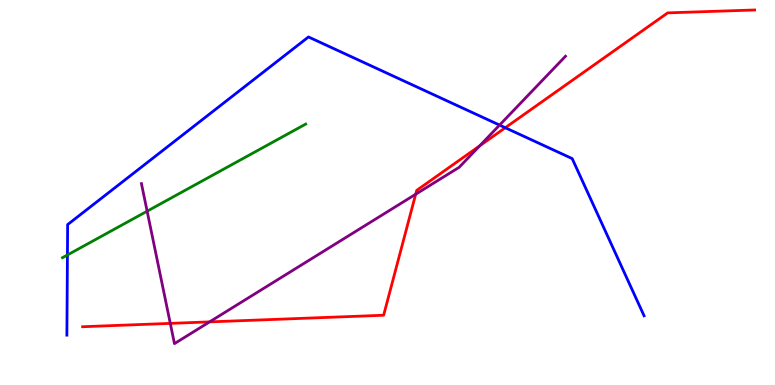[{'lines': ['blue', 'red'], 'intersections': [{'x': 6.52, 'y': 6.68}]}, {'lines': ['green', 'red'], 'intersections': []}, {'lines': ['purple', 'red'], 'intersections': [{'x': 2.2, 'y': 1.6}, {'x': 2.7, 'y': 1.64}, {'x': 5.36, 'y': 4.96}, {'x': 6.19, 'y': 6.21}]}, {'lines': ['blue', 'green'], 'intersections': [{'x': 0.87, 'y': 3.38}]}, {'lines': ['blue', 'purple'], 'intersections': [{'x': 6.45, 'y': 6.75}]}, {'lines': ['green', 'purple'], 'intersections': [{'x': 1.9, 'y': 4.51}]}]